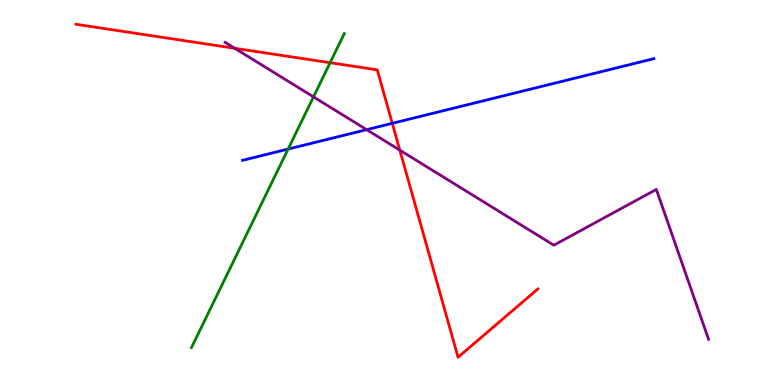[{'lines': ['blue', 'red'], 'intersections': [{'x': 5.06, 'y': 6.8}]}, {'lines': ['green', 'red'], 'intersections': [{'x': 4.26, 'y': 8.37}]}, {'lines': ['purple', 'red'], 'intersections': [{'x': 3.03, 'y': 8.75}, {'x': 5.16, 'y': 6.1}]}, {'lines': ['blue', 'green'], 'intersections': [{'x': 3.72, 'y': 6.13}]}, {'lines': ['blue', 'purple'], 'intersections': [{'x': 4.73, 'y': 6.63}]}, {'lines': ['green', 'purple'], 'intersections': [{'x': 4.05, 'y': 7.48}]}]